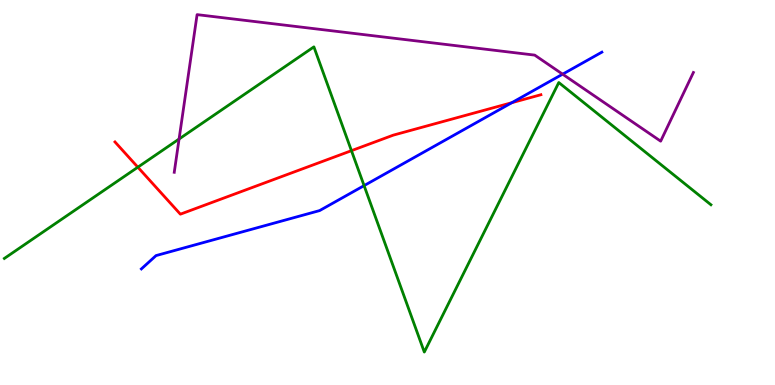[{'lines': ['blue', 'red'], 'intersections': [{'x': 6.6, 'y': 7.33}]}, {'lines': ['green', 'red'], 'intersections': [{'x': 1.78, 'y': 5.66}, {'x': 4.53, 'y': 6.09}]}, {'lines': ['purple', 'red'], 'intersections': []}, {'lines': ['blue', 'green'], 'intersections': [{'x': 4.7, 'y': 5.18}]}, {'lines': ['blue', 'purple'], 'intersections': [{'x': 7.26, 'y': 8.07}]}, {'lines': ['green', 'purple'], 'intersections': [{'x': 2.31, 'y': 6.39}]}]